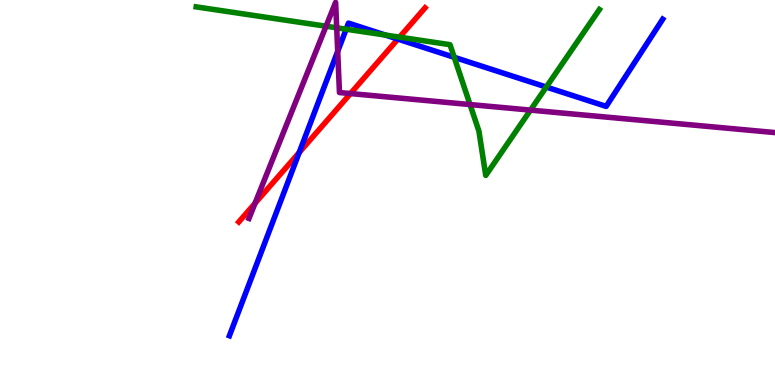[{'lines': ['blue', 'red'], 'intersections': [{'x': 3.86, 'y': 6.04}, {'x': 5.13, 'y': 8.98}]}, {'lines': ['green', 'red'], 'intersections': [{'x': 5.16, 'y': 9.03}]}, {'lines': ['purple', 'red'], 'intersections': [{'x': 3.29, 'y': 4.72}, {'x': 4.52, 'y': 7.57}]}, {'lines': ['blue', 'green'], 'intersections': [{'x': 4.47, 'y': 9.24}, {'x': 4.97, 'y': 9.09}, {'x': 5.86, 'y': 8.51}, {'x': 7.05, 'y': 7.74}]}, {'lines': ['blue', 'purple'], 'intersections': [{'x': 4.36, 'y': 8.67}]}, {'lines': ['green', 'purple'], 'intersections': [{'x': 4.21, 'y': 9.32}, {'x': 4.34, 'y': 9.28}, {'x': 6.06, 'y': 7.28}, {'x': 6.84, 'y': 7.14}]}]